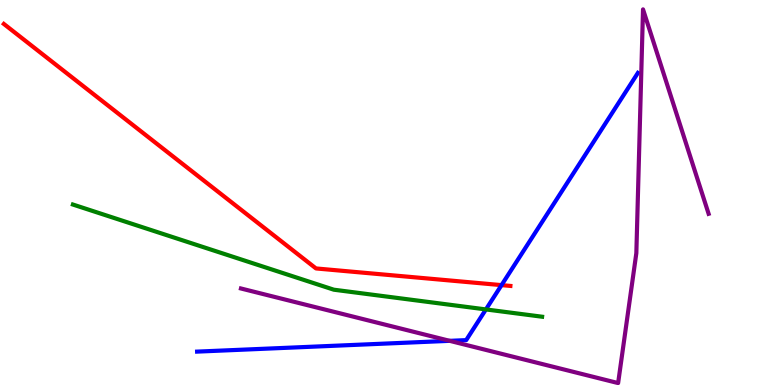[{'lines': ['blue', 'red'], 'intersections': [{'x': 6.47, 'y': 2.59}]}, {'lines': ['green', 'red'], 'intersections': []}, {'lines': ['purple', 'red'], 'intersections': []}, {'lines': ['blue', 'green'], 'intersections': [{'x': 6.27, 'y': 1.96}]}, {'lines': ['blue', 'purple'], 'intersections': [{'x': 5.8, 'y': 1.15}]}, {'lines': ['green', 'purple'], 'intersections': []}]